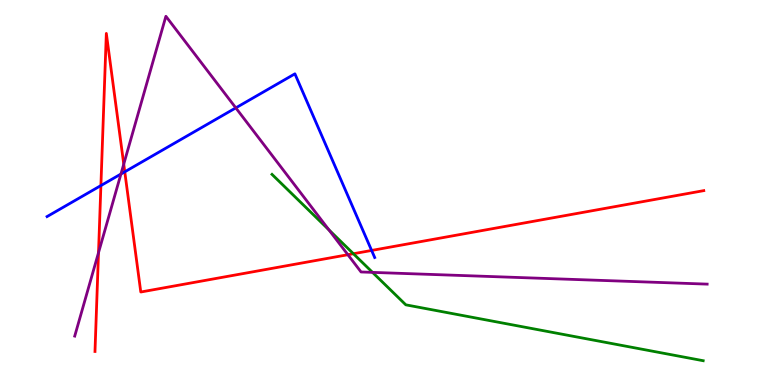[{'lines': ['blue', 'red'], 'intersections': [{'x': 1.3, 'y': 5.18}, {'x': 1.61, 'y': 5.54}, {'x': 4.8, 'y': 3.49}]}, {'lines': ['green', 'red'], 'intersections': [{'x': 4.56, 'y': 3.41}]}, {'lines': ['purple', 'red'], 'intersections': [{'x': 1.27, 'y': 3.44}, {'x': 1.6, 'y': 5.74}, {'x': 4.49, 'y': 3.38}]}, {'lines': ['blue', 'green'], 'intersections': []}, {'lines': ['blue', 'purple'], 'intersections': [{'x': 1.56, 'y': 5.48}, {'x': 3.04, 'y': 7.2}]}, {'lines': ['green', 'purple'], 'intersections': [{'x': 4.24, 'y': 4.03}, {'x': 4.81, 'y': 2.93}]}]